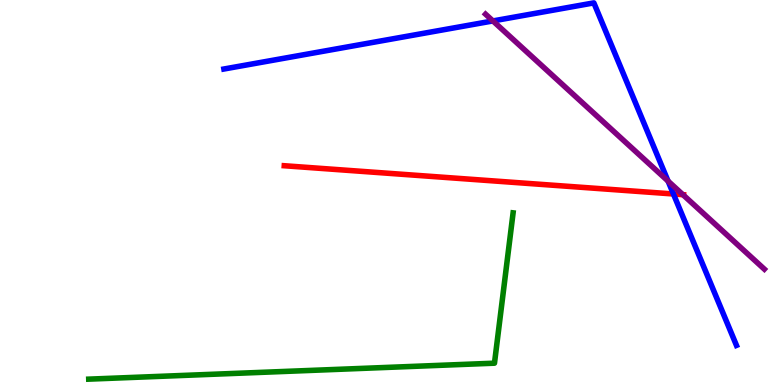[{'lines': ['blue', 'red'], 'intersections': [{'x': 8.69, 'y': 4.96}]}, {'lines': ['green', 'red'], 'intersections': []}, {'lines': ['purple', 'red'], 'intersections': [{'x': 8.81, 'y': 4.94}]}, {'lines': ['blue', 'green'], 'intersections': []}, {'lines': ['blue', 'purple'], 'intersections': [{'x': 6.36, 'y': 9.46}, {'x': 8.62, 'y': 5.3}]}, {'lines': ['green', 'purple'], 'intersections': []}]